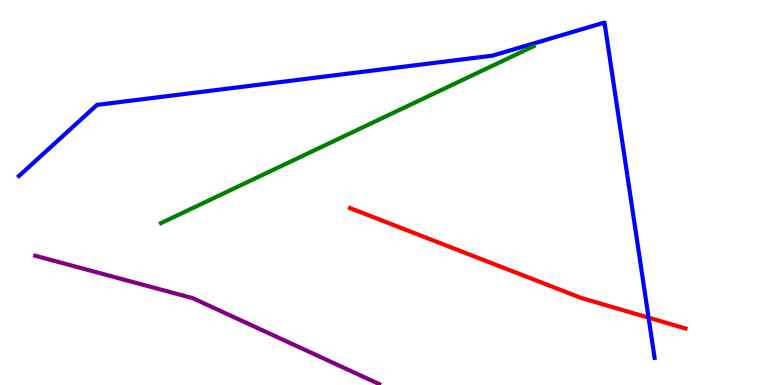[{'lines': ['blue', 'red'], 'intersections': [{'x': 8.37, 'y': 1.75}]}, {'lines': ['green', 'red'], 'intersections': []}, {'lines': ['purple', 'red'], 'intersections': []}, {'lines': ['blue', 'green'], 'intersections': []}, {'lines': ['blue', 'purple'], 'intersections': []}, {'lines': ['green', 'purple'], 'intersections': []}]